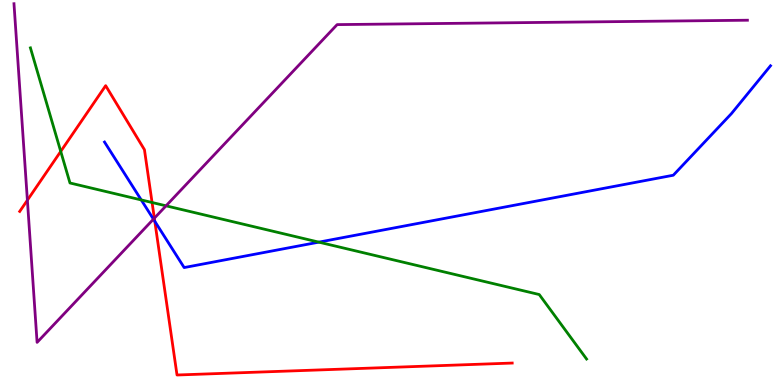[{'lines': ['blue', 'red'], 'intersections': [{'x': 2.0, 'y': 4.25}]}, {'lines': ['green', 'red'], 'intersections': [{'x': 0.784, 'y': 6.07}, {'x': 1.96, 'y': 4.74}]}, {'lines': ['purple', 'red'], 'intersections': [{'x': 0.353, 'y': 4.8}, {'x': 1.99, 'y': 4.33}]}, {'lines': ['blue', 'green'], 'intersections': [{'x': 1.82, 'y': 4.81}, {'x': 4.11, 'y': 3.71}]}, {'lines': ['blue', 'purple'], 'intersections': [{'x': 1.98, 'y': 4.31}]}, {'lines': ['green', 'purple'], 'intersections': [{'x': 2.14, 'y': 4.65}]}]